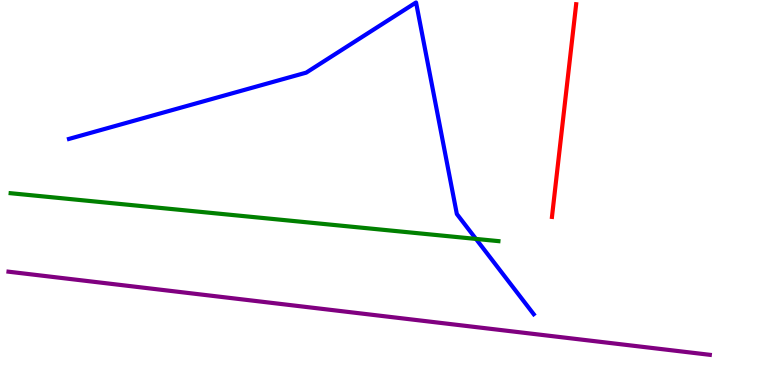[{'lines': ['blue', 'red'], 'intersections': []}, {'lines': ['green', 'red'], 'intersections': []}, {'lines': ['purple', 'red'], 'intersections': []}, {'lines': ['blue', 'green'], 'intersections': [{'x': 6.14, 'y': 3.79}]}, {'lines': ['blue', 'purple'], 'intersections': []}, {'lines': ['green', 'purple'], 'intersections': []}]